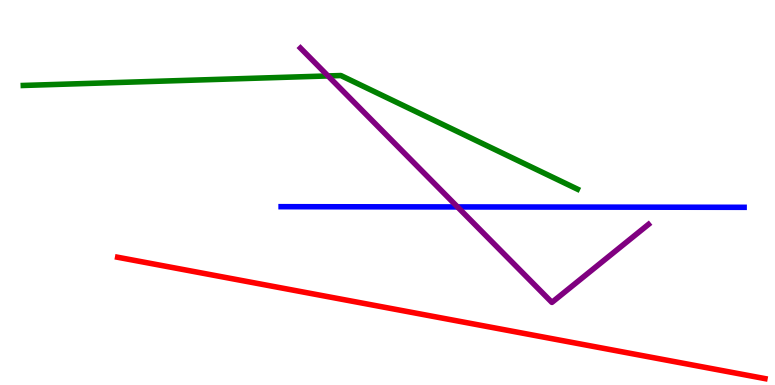[{'lines': ['blue', 'red'], 'intersections': []}, {'lines': ['green', 'red'], 'intersections': []}, {'lines': ['purple', 'red'], 'intersections': []}, {'lines': ['blue', 'green'], 'intersections': []}, {'lines': ['blue', 'purple'], 'intersections': [{'x': 5.9, 'y': 4.63}]}, {'lines': ['green', 'purple'], 'intersections': [{'x': 4.23, 'y': 8.03}]}]